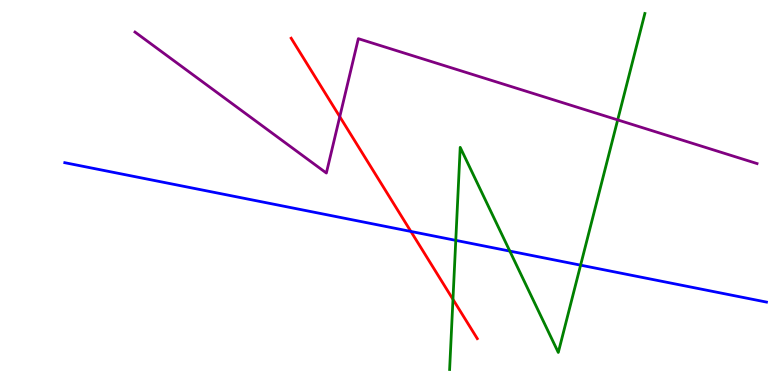[{'lines': ['blue', 'red'], 'intersections': [{'x': 5.3, 'y': 3.99}]}, {'lines': ['green', 'red'], 'intersections': [{'x': 5.84, 'y': 2.22}]}, {'lines': ['purple', 'red'], 'intersections': [{'x': 4.38, 'y': 6.97}]}, {'lines': ['blue', 'green'], 'intersections': [{'x': 5.88, 'y': 3.76}, {'x': 6.58, 'y': 3.48}, {'x': 7.49, 'y': 3.11}]}, {'lines': ['blue', 'purple'], 'intersections': []}, {'lines': ['green', 'purple'], 'intersections': [{'x': 7.97, 'y': 6.89}]}]